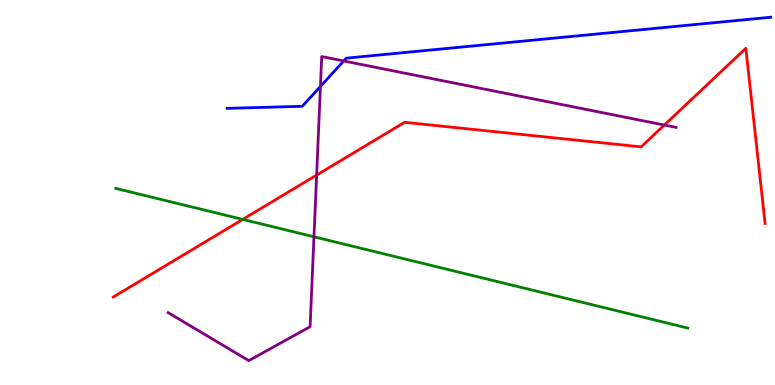[{'lines': ['blue', 'red'], 'intersections': []}, {'lines': ['green', 'red'], 'intersections': [{'x': 3.13, 'y': 4.3}]}, {'lines': ['purple', 'red'], 'intersections': [{'x': 4.09, 'y': 5.45}, {'x': 8.57, 'y': 6.75}]}, {'lines': ['blue', 'green'], 'intersections': []}, {'lines': ['blue', 'purple'], 'intersections': [{'x': 4.13, 'y': 7.76}, {'x': 4.43, 'y': 8.42}]}, {'lines': ['green', 'purple'], 'intersections': [{'x': 4.05, 'y': 3.85}]}]